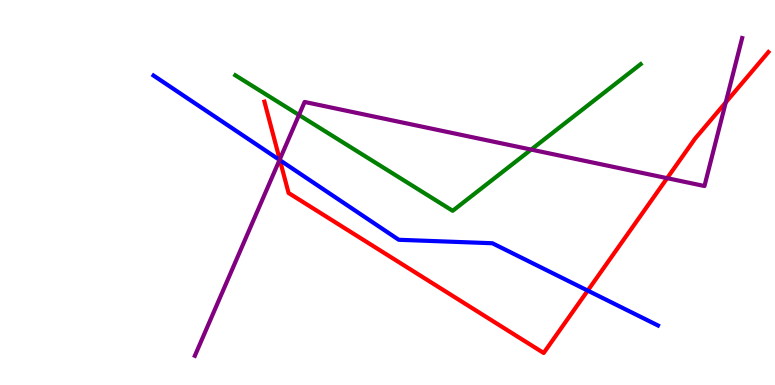[{'lines': ['blue', 'red'], 'intersections': [{'x': 3.61, 'y': 5.84}, {'x': 7.58, 'y': 2.45}]}, {'lines': ['green', 'red'], 'intersections': []}, {'lines': ['purple', 'red'], 'intersections': [{'x': 3.61, 'y': 5.86}, {'x': 8.61, 'y': 5.37}, {'x': 9.36, 'y': 7.34}]}, {'lines': ['blue', 'green'], 'intersections': []}, {'lines': ['blue', 'purple'], 'intersections': [{'x': 3.61, 'y': 5.85}]}, {'lines': ['green', 'purple'], 'intersections': [{'x': 3.86, 'y': 7.01}, {'x': 6.85, 'y': 6.11}]}]